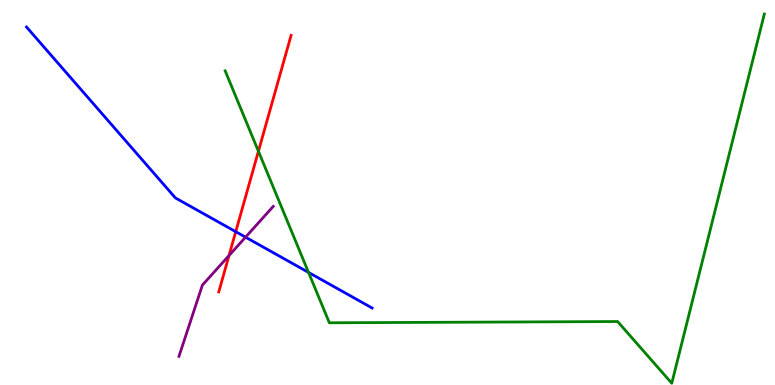[{'lines': ['blue', 'red'], 'intersections': [{'x': 3.04, 'y': 3.98}]}, {'lines': ['green', 'red'], 'intersections': [{'x': 3.33, 'y': 6.07}]}, {'lines': ['purple', 'red'], 'intersections': [{'x': 2.96, 'y': 3.36}]}, {'lines': ['blue', 'green'], 'intersections': [{'x': 3.98, 'y': 2.92}]}, {'lines': ['blue', 'purple'], 'intersections': [{'x': 3.17, 'y': 3.84}]}, {'lines': ['green', 'purple'], 'intersections': []}]